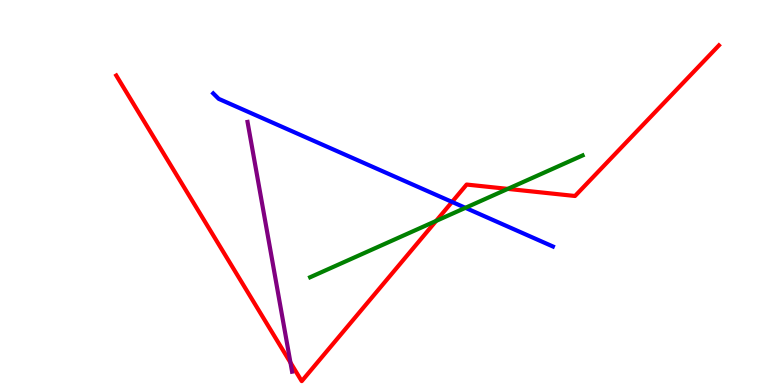[{'lines': ['blue', 'red'], 'intersections': [{'x': 5.83, 'y': 4.76}]}, {'lines': ['green', 'red'], 'intersections': [{'x': 5.63, 'y': 4.26}, {'x': 6.55, 'y': 5.09}]}, {'lines': ['purple', 'red'], 'intersections': [{'x': 3.75, 'y': 0.582}]}, {'lines': ['blue', 'green'], 'intersections': [{'x': 6.01, 'y': 4.6}]}, {'lines': ['blue', 'purple'], 'intersections': []}, {'lines': ['green', 'purple'], 'intersections': []}]